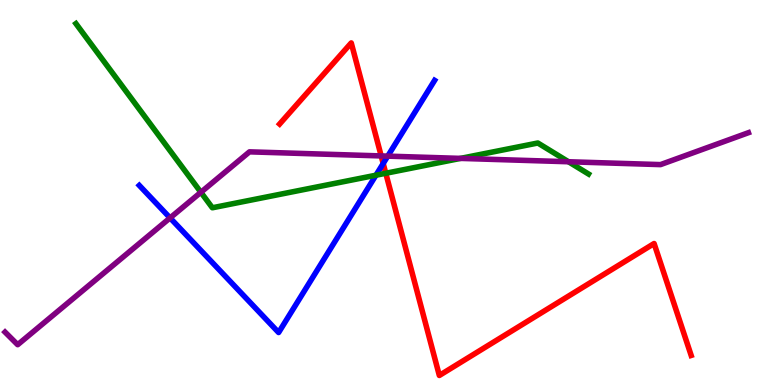[{'lines': ['blue', 'red'], 'intersections': [{'x': 4.94, 'y': 5.75}]}, {'lines': ['green', 'red'], 'intersections': [{'x': 4.98, 'y': 5.5}]}, {'lines': ['purple', 'red'], 'intersections': [{'x': 4.92, 'y': 5.95}]}, {'lines': ['blue', 'green'], 'intersections': [{'x': 4.85, 'y': 5.45}]}, {'lines': ['blue', 'purple'], 'intersections': [{'x': 2.19, 'y': 4.34}, {'x': 5.0, 'y': 5.94}]}, {'lines': ['green', 'purple'], 'intersections': [{'x': 2.59, 'y': 5.01}, {'x': 5.94, 'y': 5.89}, {'x': 7.34, 'y': 5.8}]}]